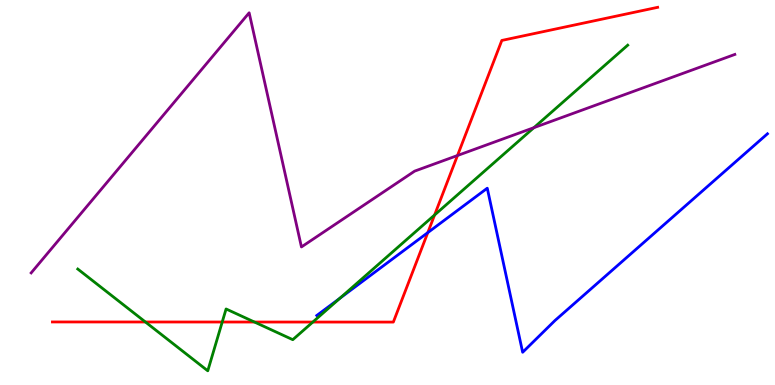[{'lines': ['blue', 'red'], 'intersections': [{'x': 5.52, 'y': 3.96}]}, {'lines': ['green', 'red'], 'intersections': [{'x': 1.88, 'y': 1.64}, {'x': 2.87, 'y': 1.64}, {'x': 3.28, 'y': 1.64}, {'x': 4.04, 'y': 1.64}, {'x': 5.61, 'y': 4.42}]}, {'lines': ['purple', 'red'], 'intersections': [{'x': 5.9, 'y': 5.96}]}, {'lines': ['blue', 'green'], 'intersections': [{'x': 4.39, 'y': 2.25}]}, {'lines': ['blue', 'purple'], 'intersections': []}, {'lines': ['green', 'purple'], 'intersections': [{'x': 6.89, 'y': 6.68}]}]